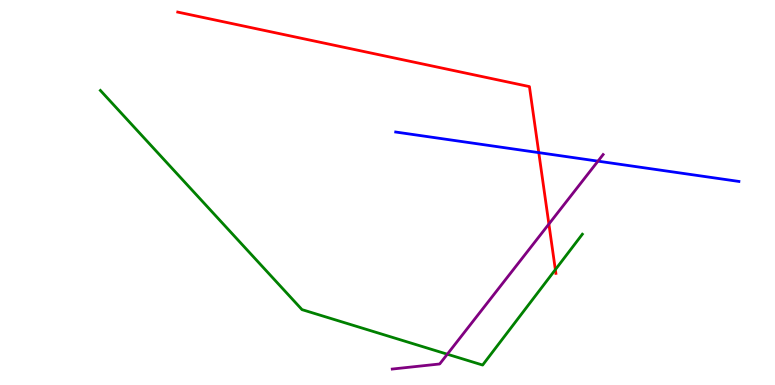[{'lines': ['blue', 'red'], 'intersections': [{'x': 6.95, 'y': 6.04}]}, {'lines': ['green', 'red'], 'intersections': [{'x': 7.17, 'y': 3.0}]}, {'lines': ['purple', 'red'], 'intersections': [{'x': 7.08, 'y': 4.18}]}, {'lines': ['blue', 'green'], 'intersections': []}, {'lines': ['blue', 'purple'], 'intersections': [{'x': 7.72, 'y': 5.81}]}, {'lines': ['green', 'purple'], 'intersections': [{'x': 5.77, 'y': 0.8}]}]